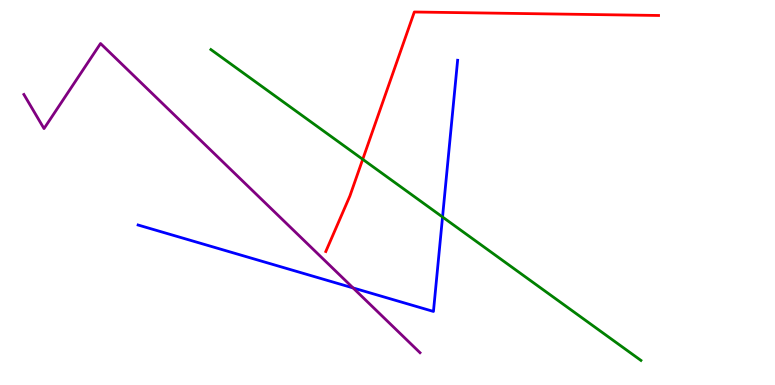[{'lines': ['blue', 'red'], 'intersections': []}, {'lines': ['green', 'red'], 'intersections': [{'x': 4.68, 'y': 5.86}]}, {'lines': ['purple', 'red'], 'intersections': []}, {'lines': ['blue', 'green'], 'intersections': [{'x': 5.71, 'y': 4.36}]}, {'lines': ['blue', 'purple'], 'intersections': [{'x': 4.56, 'y': 2.52}]}, {'lines': ['green', 'purple'], 'intersections': []}]